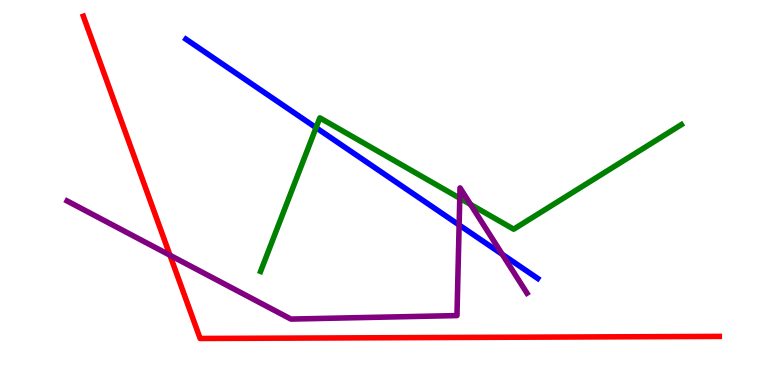[{'lines': ['blue', 'red'], 'intersections': []}, {'lines': ['green', 'red'], 'intersections': []}, {'lines': ['purple', 'red'], 'intersections': [{'x': 2.19, 'y': 3.37}]}, {'lines': ['blue', 'green'], 'intersections': [{'x': 4.08, 'y': 6.68}]}, {'lines': ['blue', 'purple'], 'intersections': [{'x': 5.92, 'y': 4.16}, {'x': 6.48, 'y': 3.39}]}, {'lines': ['green', 'purple'], 'intersections': [{'x': 5.93, 'y': 4.85}, {'x': 6.07, 'y': 4.69}]}]